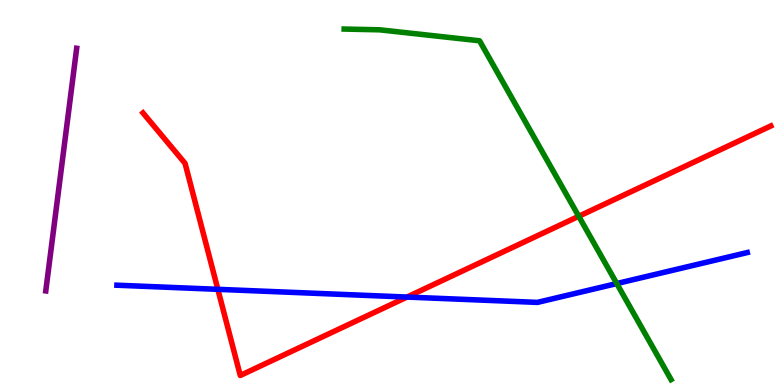[{'lines': ['blue', 'red'], 'intersections': [{'x': 2.81, 'y': 2.48}, {'x': 5.25, 'y': 2.28}]}, {'lines': ['green', 'red'], 'intersections': [{'x': 7.47, 'y': 4.38}]}, {'lines': ['purple', 'red'], 'intersections': []}, {'lines': ['blue', 'green'], 'intersections': [{'x': 7.96, 'y': 2.63}]}, {'lines': ['blue', 'purple'], 'intersections': []}, {'lines': ['green', 'purple'], 'intersections': []}]